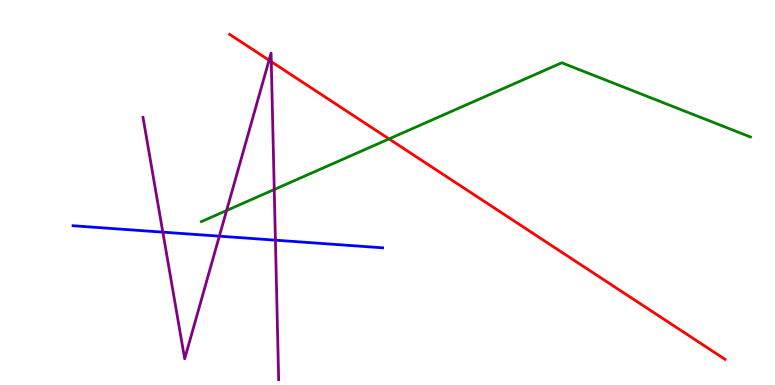[{'lines': ['blue', 'red'], 'intersections': []}, {'lines': ['green', 'red'], 'intersections': [{'x': 5.02, 'y': 6.39}]}, {'lines': ['purple', 'red'], 'intersections': [{'x': 3.47, 'y': 8.44}, {'x': 3.5, 'y': 8.4}]}, {'lines': ['blue', 'green'], 'intersections': []}, {'lines': ['blue', 'purple'], 'intersections': [{'x': 2.1, 'y': 3.97}, {'x': 2.83, 'y': 3.87}, {'x': 3.55, 'y': 3.76}]}, {'lines': ['green', 'purple'], 'intersections': [{'x': 2.92, 'y': 4.53}, {'x': 3.54, 'y': 5.08}]}]